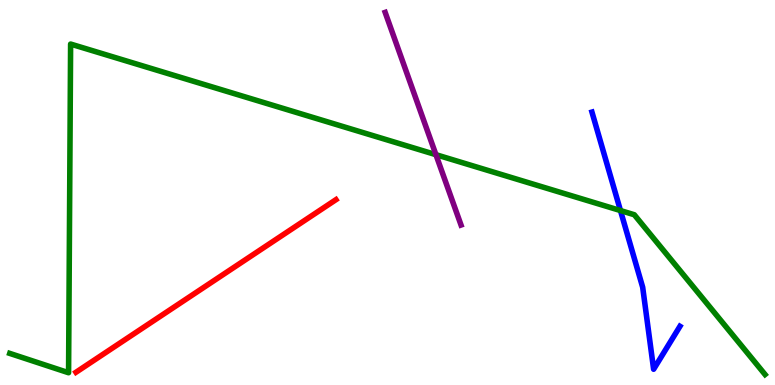[{'lines': ['blue', 'red'], 'intersections': []}, {'lines': ['green', 'red'], 'intersections': []}, {'lines': ['purple', 'red'], 'intersections': []}, {'lines': ['blue', 'green'], 'intersections': [{'x': 8.01, 'y': 4.53}]}, {'lines': ['blue', 'purple'], 'intersections': []}, {'lines': ['green', 'purple'], 'intersections': [{'x': 5.62, 'y': 5.98}]}]